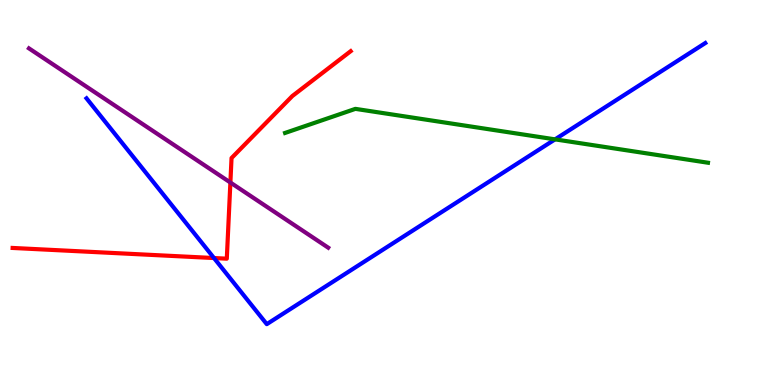[{'lines': ['blue', 'red'], 'intersections': [{'x': 2.76, 'y': 3.3}]}, {'lines': ['green', 'red'], 'intersections': []}, {'lines': ['purple', 'red'], 'intersections': [{'x': 2.97, 'y': 5.26}]}, {'lines': ['blue', 'green'], 'intersections': [{'x': 7.16, 'y': 6.38}]}, {'lines': ['blue', 'purple'], 'intersections': []}, {'lines': ['green', 'purple'], 'intersections': []}]